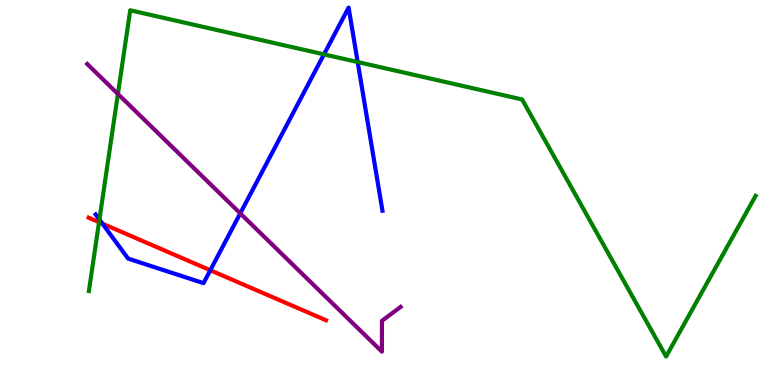[{'lines': ['blue', 'red'], 'intersections': [{'x': 1.32, 'y': 4.19}, {'x': 2.71, 'y': 2.98}]}, {'lines': ['green', 'red'], 'intersections': [{'x': 1.28, 'y': 4.23}]}, {'lines': ['purple', 'red'], 'intersections': []}, {'lines': ['blue', 'green'], 'intersections': [{'x': 1.28, 'y': 4.3}, {'x': 4.18, 'y': 8.59}, {'x': 4.62, 'y': 8.39}]}, {'lines': ['blue', 'purple'], 'intersections': [{'x': 3.1, 'y': 4.46}]}, {'lines': ['green', 'purple'], 'intersections': [{'x': 1.52, 'y': 7.56}]}]